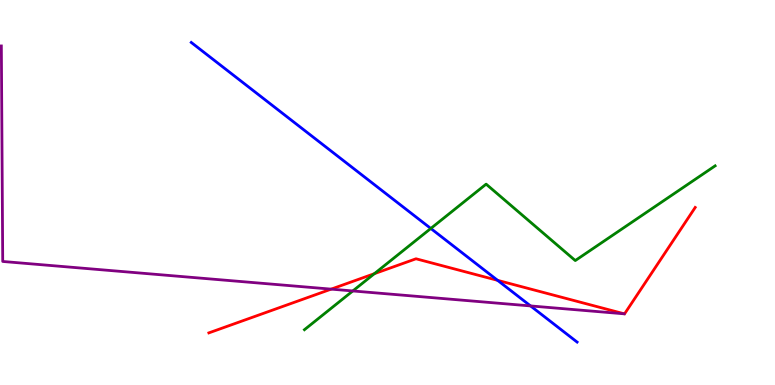[{'lines': ['blue', 'red'], 'intersections': [{'x': 6.42, 'y': 2.72}]}, {'lines': ['green', 'red'], 'intersections': [{'x': 4.83, 'y': 2.89}]}, {'lines': ['purple', 'red'], 'intersections': [{'x': 4.27, 'y': 2.49}]}, {'lines': ['blue', 'green'], 'intersections': [{'x': 5.56, 'y': 4.07}]}, {'lines': ['blue', 'purple'], 'intersections': [{'x': 6.85, 'y': 2.05}]}, {'lines': ['green', 'purple'], 'intersections': [{'x': 4.55, 'y': 2.44}]}]